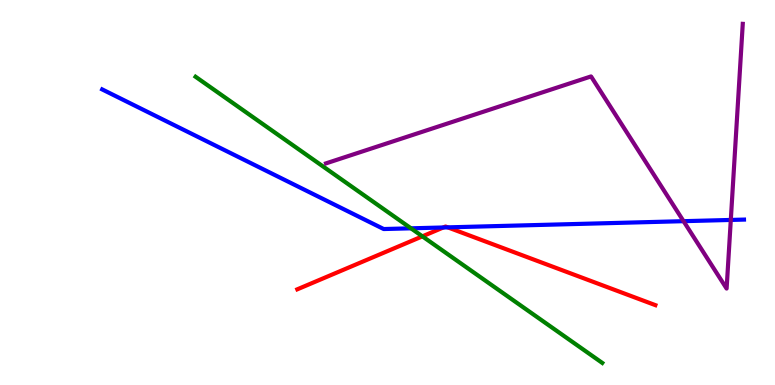[{'lines': ['blue', 'red'], 'intersections': [{'x': 5.72, 'y': 4.09}, {'x': 5.78, 'y': 4.09}]}, {'lines': ['green', 'red'], 'intersections': [{'x': 5.45, 'y': 3.86}]}, {'lines': ['purple', 'red'], 'intersections': []}, {'lines': ['blue', 'green'], 'intersections': [{'x': 5.3, 'y': 4.07}]}, {'lines': ['blue', 'purple'], 'intersections': [{'x': 8.82, 'y': 4.26}, {'x': 9.43, 'y': 4.29}]}, {'lines': ['green', 'purple'], 'intersections': []}]